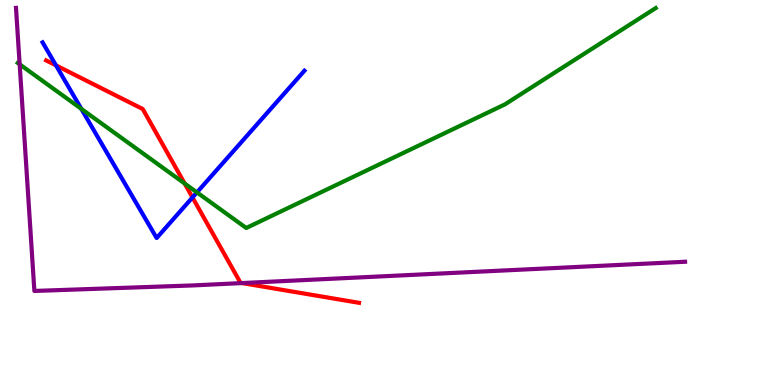[{'lines': ['blue', 'red'], 'intersections': [{'x': 0.722, 'y': 8.3}, {'x': 2.48, 'y': 4.87}]}, {'lines': ['green', 'red'], 'intersections': [{'x': 2.38, 'y': 5.23}]}, {'lines': ['purple', 'red'], 'intersections': [{'x': 3.12, 'y': 2.65}]}, {'lines': ['blue', 'green'], 'intersections': [{'x': 1.05, 'y': 7.17}, {'x': 2.54, 'y': 5.0}]}, {'lines': ['blue', 'purple'], 'intersections': []}, {'lines': ['green', 'purple'], 'intersections': [{'x': 0.254, 'y': 8.33}]}]